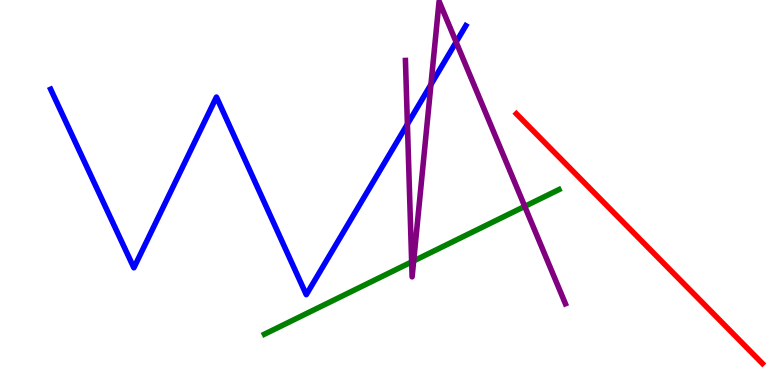[{'lines': ['blue', 'red'], 'intersections': []}, {'lines': ['green', 'red'], 'intersections': []}, {'lines': ['purple', 'red'], 'intersections': []}, {'lines': ['blue', 'green'], 'intersections': []}, {'lines': ['blue', 'purple'], 'intersections': [{'x': 5.26, 'y': 6.77}, {'x': 5.56, 'y': 7.81}, {'x': 5.89, 'y': 8.91}]}, {'lines': ['green', 'purple'], 'intersections': [{'x': 5.31, 'y': 3.2}, {'x': 5.34, 'y': 3.22}, {'x': 6.77, 'y': 4.64}]}]